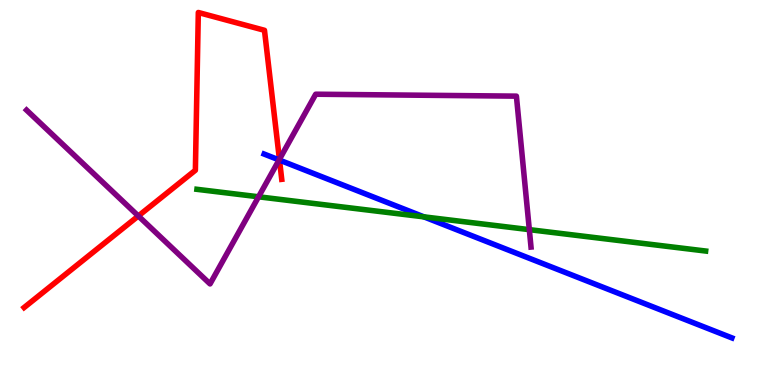[{'lines': ['blue', 'red'], 'intersections': [{'x': 3.61, 'y': 5.84}]}, {'lines': ['green', 'red'], 'intersections': []}, {'lines': ['purple', 'red'], 'intersections': [{'x': 1.78, 'y': 4.39}, {'x': 3.61, 'y': 5.86}]}, {'lines': ['blue', 'green'], 'intersections': [{'x': 5.47, 'y': 4.37}]}, {'lines': ['blue', 'purple'], 'intersections': [{'x': 3.6, 'y': 5.85}]}, {'lines': ['green', 'purple'], 'intersections': [{'x': 3.34, 'y': 4.89}, {'x': 6.83, 'y': 4.04}]}]